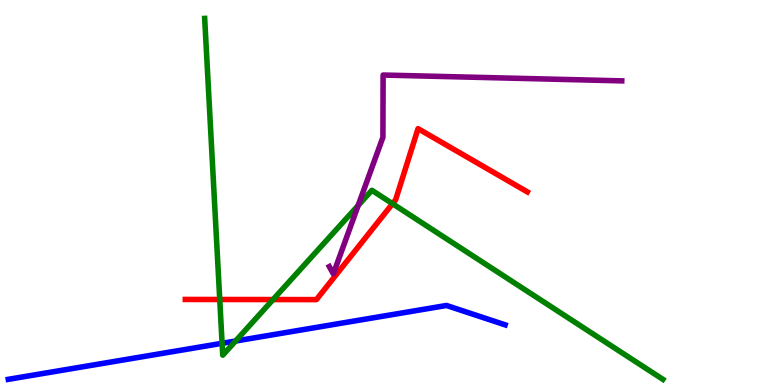[{'lines': ['blue', 'red'], 'intersections': []}, {'lines': ['green', 'red'], 'intersections': [{'x': 2.84, 'y': 2.22}, {'x': 3.52, 'y': 2.22}, {'x': 5.06, 'y': 4.71}]}, {'lines': ['purple', 'red'], 'intersections': []}, {'lines': ['blue', 'green'], 'intersections': [{'x': 2.87, 'y': 1.08}, {'x': 3.04, 'y': 1.14}]}, {'lines': ['blue', 'purple'], 'intersections': []}, {'lines': ['green', 'purple'], 'intersections': [{'x': 4.62, 'y': 4.66}]}]